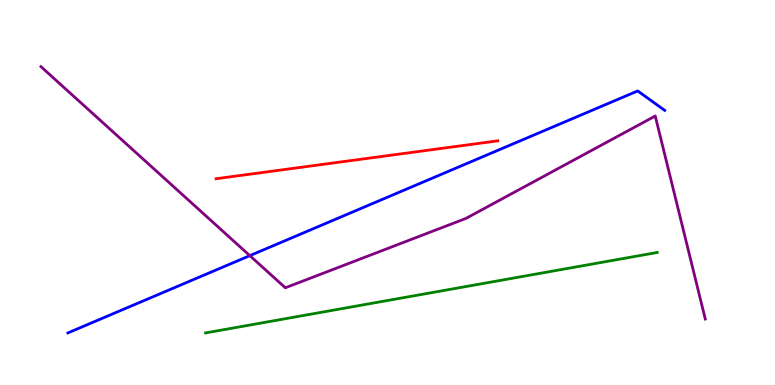[{'lines': ['blue', 'red'], 'intersections': []}, {'lines': ['green', 'red'], 'intersections': []}, {'lines': ['purple', 'red'], 'intersections': []}, {'lines': ['blue', 'green'], 'intersections': []}, {'lines': ['blue', 'purple'], 'intersections': [{'x': 3.22, 'y': 3.36}]}, {'lines': ['green', 'purple'], 'intersections': []}]